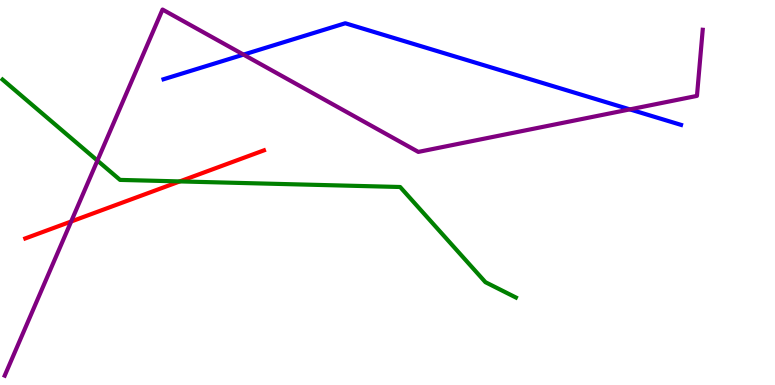[{'lines': ['blue', 'red'], 'intersections': []}, {'lines': ['green', 'red'], 'intersections': [{'x': 2.32, 'y': 5.29}]}, {'lines': ['purple', 'red'], 'intersections': [{'x': 0.918, 'y': 4.25}]}, {'lines': ['blue', 'green'], 'intersections': []}, {'lines': ['blue', 'purple'], 'intersections': [{'x': 3.14, 'y': 8.58}, {'x': 8.13, 'y': 7.16}]}, {'lines': ['green', 'purple'], 'intersections': [{'x': 1.26, 'y': 5.83}]}]